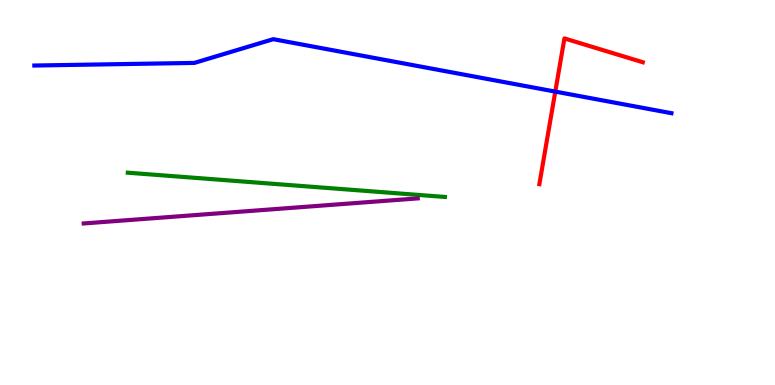[{'lines': ['blue', 'red'], 'intersections': [{'x': 7.17, 'y': 7.62}]}, {'lines': ['green', 'red'], 'intersections': []}, {'lines': ['purple', 'red'], 'intersections': []}, {'lines': ['blue', 'green'], 'intersections': []}, {'lines': ['blue', 'purple'], 'intersections': []}, {'lines': ['green', 'purple'], 'intersections': []}]